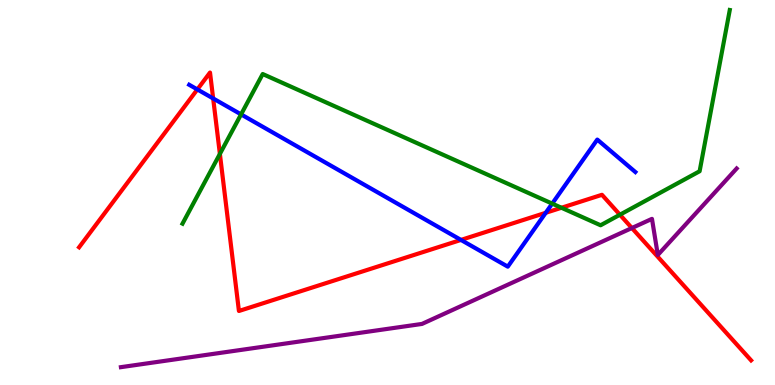[{'lines': ['blue', 'red'], 'intersections': [{'x': 2.55, 'y': 7.68}, {'x': 2.75, 'y': 7.44}, {'x': 5.95, 'y': 3.77}, {'x': 7.04, 'y': 4.47}]}, {'lines': ['green', 'red'], 'intersections': [{'x': 2.84, 'y': 6.0}, {'x': 7.24, 'y': 4.6}, {'x': 8.0, 'y': 4.42}]}, {'lines': ['purple', 'red'], 'intersections': [{'x': 8.15, 'y': 4.08}]}, {'lines': ['blue', 'green'], 'intersections': [{'x': 3.11, 'y': 7.03}, {'x': 7.13, 'y': 4.71}]}, {'lines': ['blue', 'purple'], 'intersections': []}, {'lines': ['green', 'purple'], 'intersections': []}]